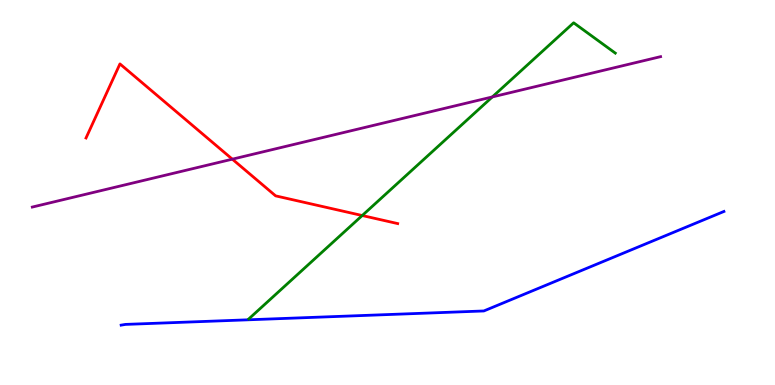[{'lines': ['blue', 'red'], 'intersections': []}, {'lines': ['green', 'red'], 'intersections': [{'x': 4.67, 'y': 4.4}]}, {'lines': ['purple', 'red'], 'intersections': [{'x': 3.0, 'y': 5.87}]}, {'lines': ['blue', 'green'], 'intersections': []}, {'lines': ['blue', 'purple'], 'intersections': []}, {'lines': ['green', 'purple'], 'intersections': [{'x': 6.35, 'y': 7.48}]}]